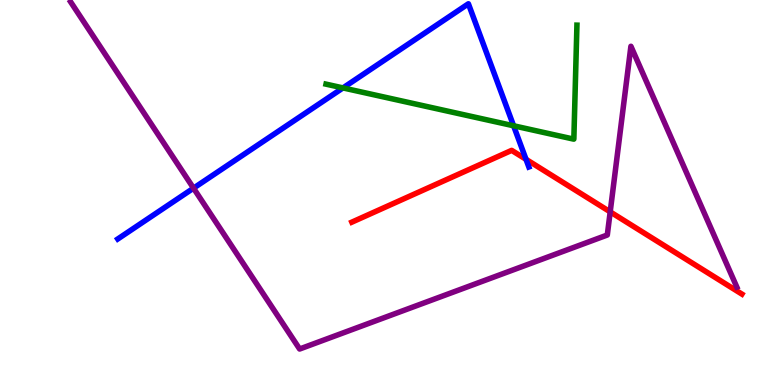[{'lines': ['blue', 'red'], 'intersections': [{'x': 6.79, 'y': 5.86}]}, {'lines': ['green', 'red'], 'intersections': []}, {'lines': ['purple', 'red'], 'intersections': [{'x': 7.87, 'y': 4.5}]}, {'lines': ['blue', 'green'], 'intersections': [{'x': 4.43, 'y': 7.72}, {'x': 6.63, 'y': 6.73}]}, {'lines': ['blue', 'purple'], 'intersections': [{'x': 2.5, 'y': 5.11}]}, {'lines': ['green', 'purple'], 'intersections': []}]